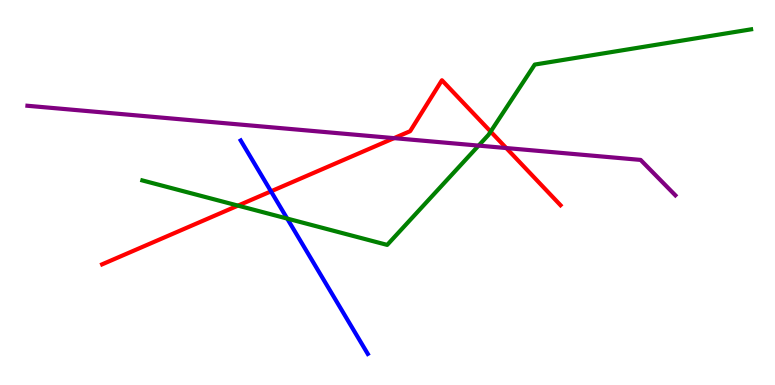[{'lines': ['blue', 'red'], 'intersections': [{'x': 3.5, 'y': 5.03}]}, {'lines': ['green', 'red'], 'intersections': [{'x': 3.07, 'y': 4.66}, {'x': 6.33, 'y': 6.58}]}, {'lines': ['purple', 'red'], 'intersections': [{'x': 5.08, 'y': 6.41}, {'x': 6.53, 'y': 6.15}]}, {'lines': ['blue', 'green'], 'intersections': [{'x': 3.71, 'y': 4.32}]}, {'lines': ['blue', 'purple'], 'intersections': []}, {'lines': ['green', 'purple'], 'intersections': [{'x': 6.18, 'y': 6.22}]}]